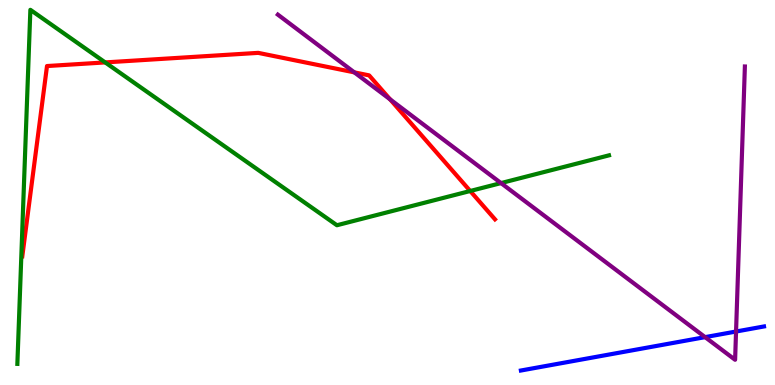[{'lines': ['blue', 'red'], 'intersections': []}, {'lines': ['green', 'red'], 'intersections': [{'x': 1.36, 'y': 8.38}, {'x': 6.07, 'y': 5.04}]}, {'lines': ['purple', 'red'], 'intersections': [{'x': 4.57, 'y': 8.12}, {'x': 5.03, 'y': 7.42}]}, {'lines': ['blue', 'green'], 'intersections': []}, {'lines': ['blue', 'purple'], 'intersections': [{'x': 9.1, 'y': 1.24}, {'x': 9.5, 'y': 1.39}]}, {'lines': ['green', 'purple'], 'intersections': [{'x': 6.46, 'y': 5.24}]}]